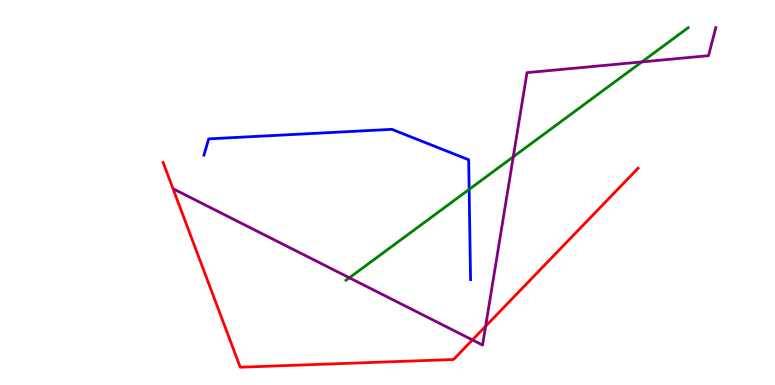[{'lines': ['blue', 'red'], 'intersections': []}, {'lines': ['green', 'red'], 'intersections': []}, {'lines': ['purple', 'red'], 'intersections': [{'x': 6.1, 'y': 1.17}, {'x': 6.27, 'y': 1.53}]}, {'lines': ['blue', 'green'], 'intersections': [{'x': 6.05, 'y': 5.08}]}, {'lines': ['blue', 'purple'], 'intersections': []}, {'lines': ['green', 'purple'], 'intersections': [{'x': 4.51, 'y': 2.78}, {'x': 6.62, 'y': 5.93}, {'x': 8.28, 'y': 8.39}]}]